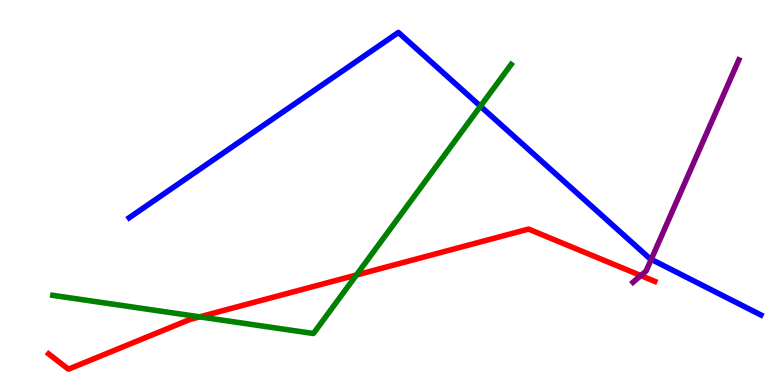[{'lines': ['blue', 'red'], 'intersections': []}, {'lines': ['green', 'red'], 'intersections': [{'x': 2.58, 'y': 1.77}, {'x': 4.6, 'y': 2.86}]}, {'lines': ['purple', 'red'], 'intersections': [{'x': 8.27, 'y': 2.84}]}, {'lines': ['blue', 'green'], 'intersections': [{'x': 6.2, 'y': 7.24}]}, {'lines': ['blue', 'purple'], 'intersections': [{'x': 8.4, 'y': 3.26}]}, {'lines': ['green', 'purple'], 'intersections': []}]